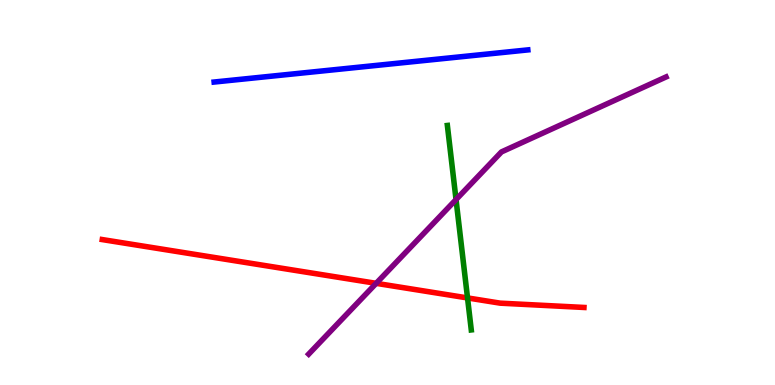[{'lines': ['blue', 'red'], 'intersections': []}, {'lines': ['green', 'red'], 'intersections': [{'x': 6.03, 'y': 2.26}]}, {'lines': ['purple', 'red'], 'intersections': [{'x': 4.85, 'y': 2.64}]}, {'lines': ['blue', 'green'], 'intersections': []}, {'lines': ['blue', 'purple'], 'intersections': []}, {'lines': ['green', 'purple'], 'intersections': [{'x': 5.88, 'y': 4.82}]}]